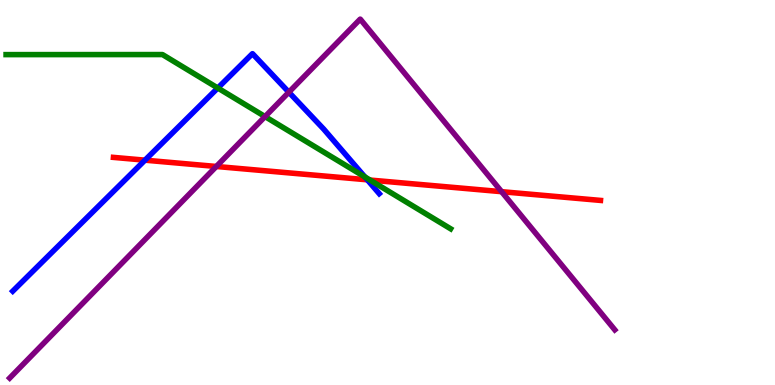[{'lines': ['blue', 'red'], 'intersections': [{'x': 1.87, 'y': 5.84}, {'x': 4.74, 'y': 5.33}]}, {'lines': ['green', 'red'], 'intersections': [{'x': 4.77, 'y': 5.32}]}, {'lines': ['purple', 'red'], 'intersections': [{'x': 2.79, 'y': 5.68}, {'x': 6.47, 'y': 5.02}]}, {'lines': ['blue', 'green'], 'intersections': [{'x': 2.81, 'y': 7.71}, {'x': 4.71, 'y': 5.4}]}, {'lines': ['blue', 'purple'], 'intersections': [{'x': 3.73, 'y': 7.61}]}, {'lines': ['green', 'purple'], 'intersections': [{'x': 3.42, 'y': 6.97}]}]